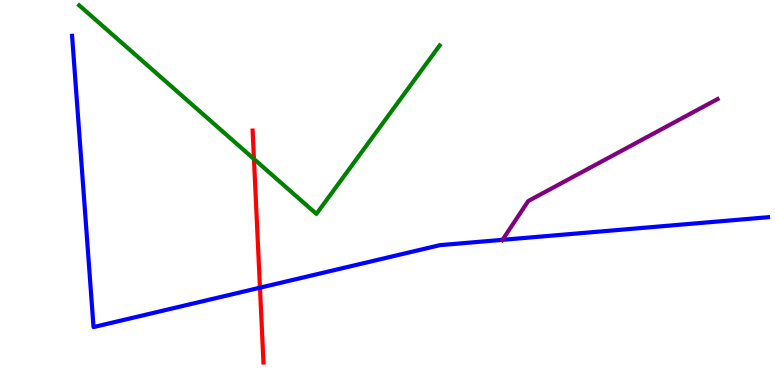[{'lines': ['blue', 'red'], 'intersections': [{'x': 3.35, 'y': 2.53}]}, {'lines': ['green', 'red'], 'intersections': [{'x': 3.28, 'y': 5.87}]}, {'lines': ['purple', 'red'], 'intersections': []}, {'lines': ['blue', 'green'], 'intersections': []}, {'lines': ['blue', 'purple'], 'intersections': [{'x': 6.48, 'y': 3.77}]}, {'lines': ['green', 'purple'], 'intersections': []}]